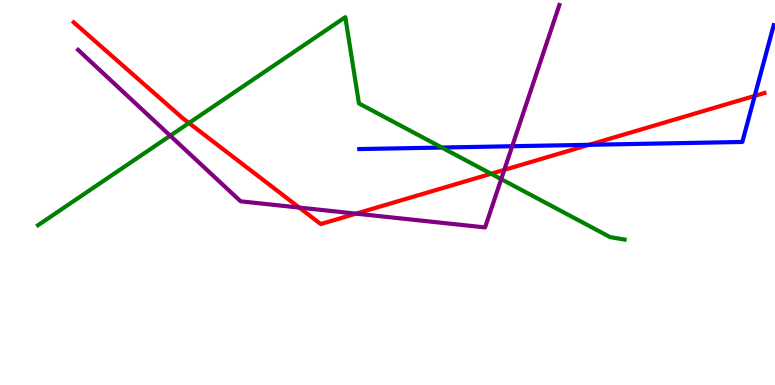[{'lines': ['blue', 'red'], 'intersections': [{'x': 7.6, 'y': 6.24}, {'x': 9.74, 'y': 7.51}]}, {'lines': ['green', 'red'], 'intersections': [{'x': 2.44, 'y': 6.8}, {'x': 6.34, 'y': 5.49}]}, {'lines': ['purple', 'red'], 'intersections': [{'x': 3.86, 'y': 4.61}, {'x': 4.59, 'y': 4.45}, {'x': 6.51, 'y': 5.59}]}, {'lines': ['blue', 'green'], 'intersections': [{'x': 5.7, 'y': 6.17}]}, {'lines': ['blue', 'purple'], 'intersections': [{'x': 6.61, 'y': 6.2}]}, {'lines': ['green', 'purple'], 'intersections': [{'x': 2.2, 'y': 6.48}, {'x': 6.47, 'y': 5.35}]}]